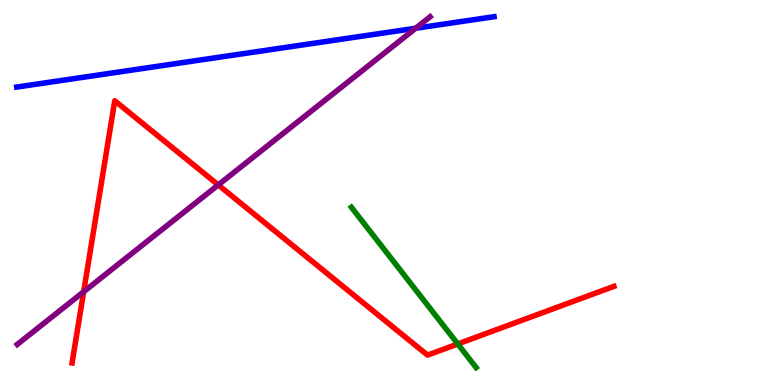[{'lines': ['blue', 'red'], 'intersections': []}, {'lines': ['green', 'red'], 'intersections': [{'x': 5.91, 'y': 1.07}]}, {'lines': ['purple', 'red'], 'intersections': [{'x': 1.08, 'y': 2.42}, {'x': 2.82, 'y': 5.2}]}, {'lines': ['blue', 'green'], 'intersections': []}, {'lines': ['blue', 'purple'], 'intersections': [{'x': 5.36, 'y': 9.27}]}, {'lines': ['green', 'purple'], 'intersections': []}]